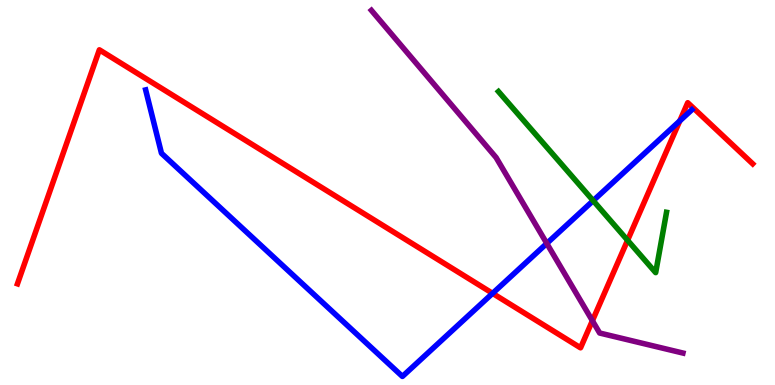[{'lines': ['blue', 'red'], 'intersections': [{'x': 6.36, 'y': 2.38}, {'x': 8.77, 'y': 6.86}]}, {'lines': ['green', 'red'], 'intersections': [{'x': 8.1, 'y': 3.76}]}, {'lines': ['purple', 'red'], 'intersections': [{'x': 7.64, 'y': 1.67}]}, {'lines': ['blue', 'green'], 'intersections': [{'x': 7.65, 'y': 4.79}]}, {'lines': ['blue', 'purple'], 'intersections': [{'x': 7.06, 'y': 3.68}]}, {'lines': ['green', 'purple'], 'intersections': []}]